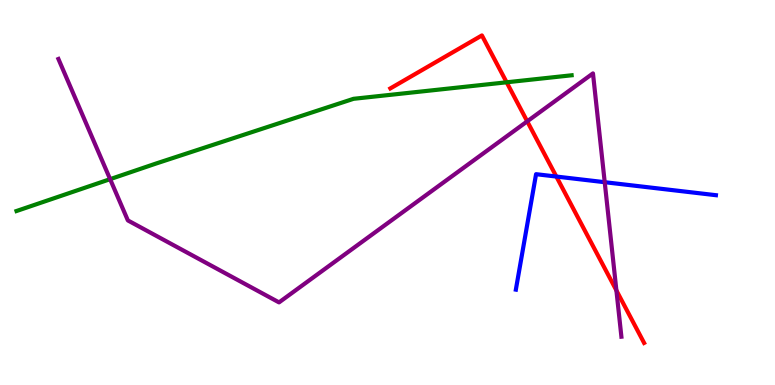[{'lines': ['blue', 'red'], 'intersections': [{'x': 7.18, 'y': 5.41}]}, {'lines': ['green', 'red'], 'intersections': [{'x': 6.54, 'y': 7.86}]}, {'lines': ['purple', 'red'], 'intersections': [{'x': 6.8, 'y': 6.85}, {'x': 7.95, 'y': 2.46}]}, {'lines': ['blue', 'green'], 'intersections': []}, {'lines': ['blue', 'purple'], 'intersections': [{'x': 7.8, 'y': 5.27}]}, {'lines': ['green', 'purple'], 'intersections': [{'x': 1.42, 'y': 5.35}]}]